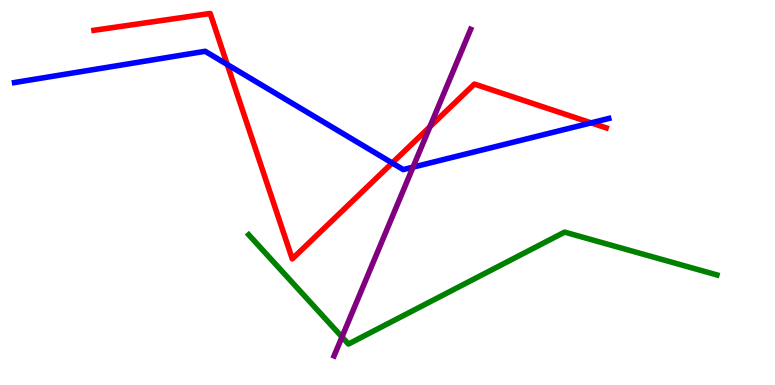[{'lines': ['blue', 'red'], 'intersections': [{'x': 2.93, 'y': 8.32}, {'x': 5.06, 'y': 5.77}, {'x': 7.63, 'y': 6.81}]}, {'lines': ['green', 'red'], 'intersections': []}, {'lines': ['purple', 'red'], 'intersections': [{'x': 5.55, 'y': 6.71}]}, {'lines': ['blue', 'green'], 'intersections': []}, {'lines': ['blue', 'purple'], 'intersections': [{'x': 5.33, 'y': 5.66}]}, {'lines': ['green', 'purple'], 'intersections': [{'x': 4.41, 'y': 1.25}]}]